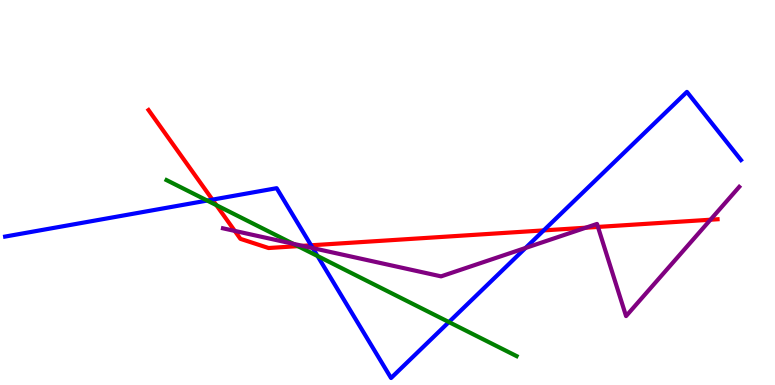[{'lines': ['blue', 'red'], 'intersections': [{'x': 2.74, 'y': 4.81}, {'x': 4.01, 'y': 3.63}, {'x': 7.02, 'y': 4.02}]}, {'lines': ['green', 'red'], 'intersections': [{'x': 2.79, 'y': 4.67}, {'x': 3.84, 'y': 3.61}]}, {'lines': ['purple', 'red'], 'intersections': [{'x': 3.03, 'y': 4.0}, {'x': 3.9, 'y': 3.61}, {'x': 7.56, 'y': 4.09}, {'x': 7.72, 'y': 4.11}, {'x': 9.17, 'y': 4.29}]}, {'lines': ['blue', 'green'], 'intersections': [{'x': 2.67, 'y': 4.79}, {'x': 4.1, 'y': 3.35}, {'x': 5.79, 'y': 1.63}]}, {'lines': ['blue', 'purple'], 'intersections': [{'x': 4.04, 'y': 3.56}, {'x': 6.78, 'y': 3.56}]}, {'lines': ['green', 'purple'], 'intersections': [{'x': 3.78, 'y': 3.67}]}]